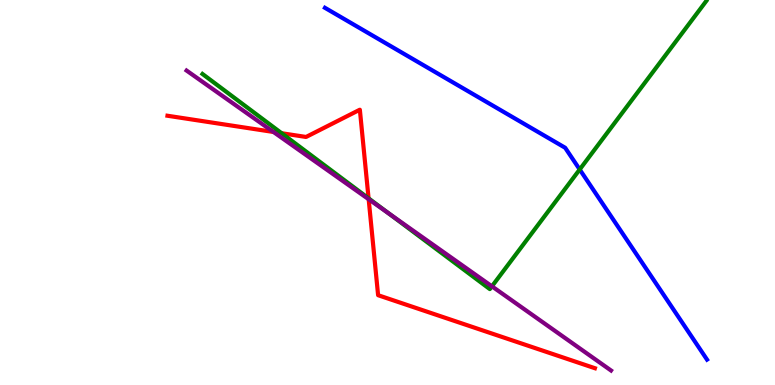[{'lines': ['blue', 'red'], 'intersections': []}, {'lines': ['green', 'red'], 'intersections': [{'x': 3.63, 'y': 6.54}, {'x': 4.76, 'y': 4.85}]}, {'lines': ['purple', 'red'], 'intersections': [{'x': 3.53, 'y': 6.57}, {'x': 4.76, 'y': 4.83}]}, {'lines': ['blue', 'green'], 'intersections': [{'x': 7.48, 'y': 5.6}]}, {'lines': ['blue', 'purple'], 'intersections': []}, {'lines': ['green', 'purple'], 'intersections': [{'x': 5.02, 'y': 4.46}, {'x': 6.35, 'y': 2.56}]}]